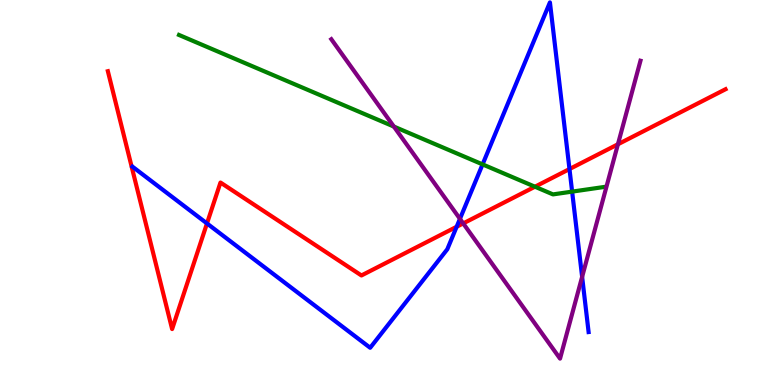[{'lines': ['blue', 'red'], 'intersections': [{'x': 2.67, 'y': 4.2}, {'x': 5.89, 'y': 4.11}, {'x': 7.35, 'y': 5.61}]}, {'lines': ['green', 'red'], 'intersections': [{'x': 6.9, 'y': 5.15}]}, {'lines': ['purple', 'red'], 'intersections': [{'x': 5.98, 'y': 4.2}, {'x': 7.97, 'y': 6.25}]}, {'lines': ['blue', 'green'], 'intersections': [{'x': 6.23, 'y': 5.73}, {'x': 7.38, 'y': 5.02}]}, {'lines': ['blue', 'purple'], 'intersections': [{'x': 5.93, 'y': 4.32}, {'x': 7.51, 'y': 2.81}]}, {'lines': ['green', 'purple'], 'intersections': [{'x': 5.08, 'y': 6.71}]}]